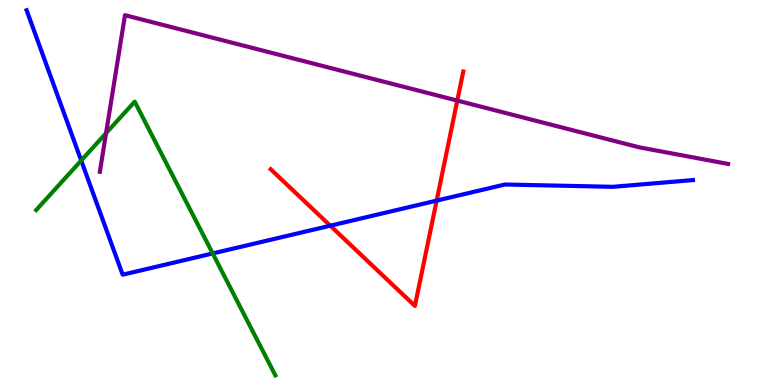[{'lines': ['blue', 'red'], 'intersections': [{'x': 4.26, 'y': 4.14}, {'x': 5.63, 'y': 4.79}]}, {'lines': ['green', 'red'], 'intersections': []}, {'lines': ['purple', 'red'], 'intersections': [{'x': 5.9, 'y': 7.39}]}, {'lines': ['blue', 'green'], 'intersections': [{'x': 1.05, 'y': 5.83}, {'x': 2.74, 'y': 3.42}]}, {'lines': ['blue', 'purple'], 'intersections': []}, {'lines': ['green', 'purple'], 'intersections': [{'x': 1.37, 'y': 6.54}]}]